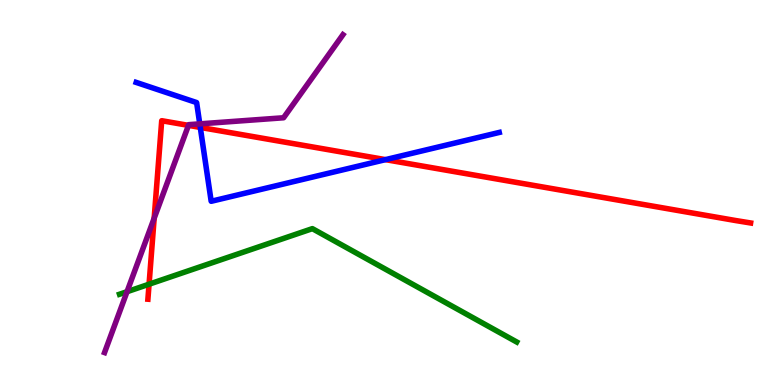[{'lines': ['blue', 'red'], 'intersections': [{'x': 2.58, 'y': 6.69}, {'x': 4.97, 'y': 5.85}]}, {'lines': ['green', 'red'], 'intersections': [{'x': 1.92, 'y': 2.62}]}, {'lines': ['purple', 'red'], 'intersections': [{'x': 1.99, 'y': 4.33}, {'x': 2.43, 'y': 6.74}]}, {'lines': ['blue', 'green'], 'intersections': []}, {'lines': ['blue', 'purple'], 'intersections': [{'x': 2.58, 'y': 6.78}]}, {'lines': ['green', 'purple'], 'intersections': [{'x': 1.64, 'y': 2.42}]}]